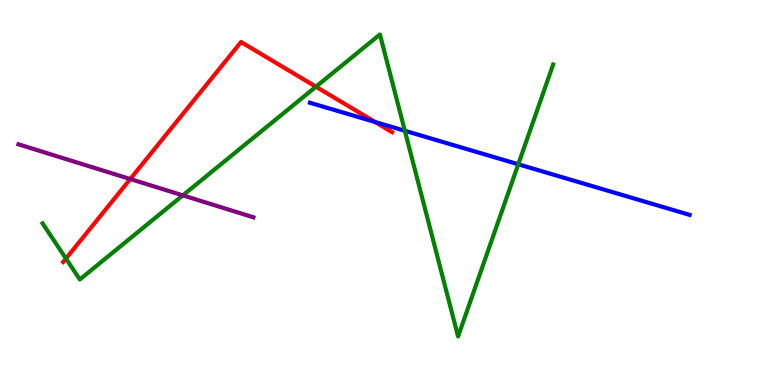[{'lines': ['blue', 'red'], 'intersections': [{'x': 4.84, 'y': 6.83}]}, {'lines': ['green', 'red'], 'intersections': [{'x': 0.851, 'y': 3.28}, {'x': 4.08, 'y': 7.75}]}, {'lines': ['purple', 'red'], 'intersections': [{'x': 1.68, 'y': 5.35}]}, {'lines': ['blue', 'green'], 'intersections': [{'x': 5.22, 'y': 6.6}, {'x': 6.69, 'y': 5.73}]}, {'lines': ['blue', 'purple'], 'intersections': []}, {'lines': ['green', 'purple'], 'intersections': [{'x': 2.36, 'y': 4.93}]}]